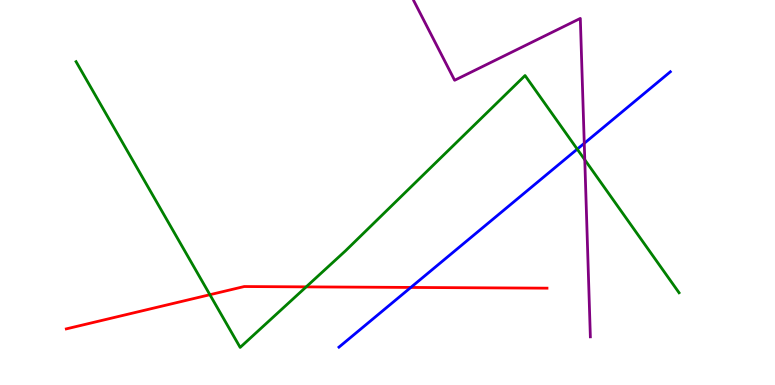[{'lines': ['blue', 'red'], 'intersections': [{'x': 5.3, 'y': 2.53}]}, {'lines': ['green', 'red'], 'intersections': [{'x': 2.71, 'y': 2.35}, {'x': 3.95, 'y': 2.55}]}, {'lines': ['purple', 'red'], 'intersections': []}, {'lines': ['blue', 'green'], 'intersections': [{'x': 7.45, 'y': 6.13}]}, {'lines': ['blue', 'purple'], 'intersections': [{'x': 7.54, 'y': 6.28}]}, {'lines': ['green', 'purple'], 'intersections': [{'x': 7.55, 'y': 5.85}]}]